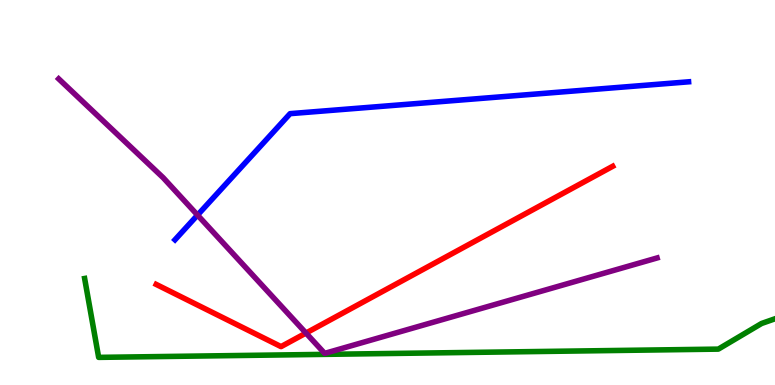[{'lines': ['blue', 'red'], 'intersections': []}, {'lines': ['green', 'red'], 'intersections': []}, {'lines': ['purple', 'red'], 'intersections': [{'x': 3.95, 'y': 1.35}]}, {'lines': ['blue', 'green'], 'intersections': []}, {'lines': ['blue', 'purple'], 'intersections': [{'x': 2.55, 'y': 4.41}]}, {'lines': ['green', 'purple'], 'intersections': []}]